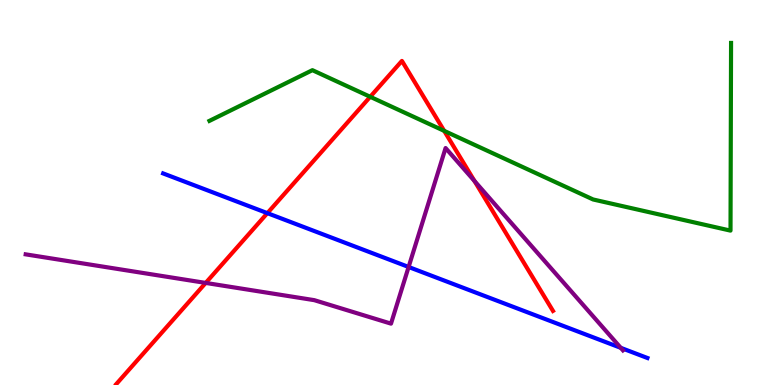[{'lines': ['blue', 'red'], 'intersections': [{'x': 3.45, 'y': 4.46}]}, {'lines': ['green', 'red'], 'intersections': [{'x': 4.78, 'y': 7.49}, {'x': 5.73, 'y': 6.6}]}, {'lines': ['purple', 'red'], 'intersections': [{'x': 2.65, 'y': 2.65}, {'x': 6.12, 'y': 5.3}]}, {'lines': ['blue', 'green'], 'intersections': []}, {'lines': ['blue', 'purple'], 'intersections': [{'x': 5.27, 'y': 3.07}, {'x': 8.01, 'y': 0.966}]}, {'lines': ['green', 'purple'], 'intersections': []}]